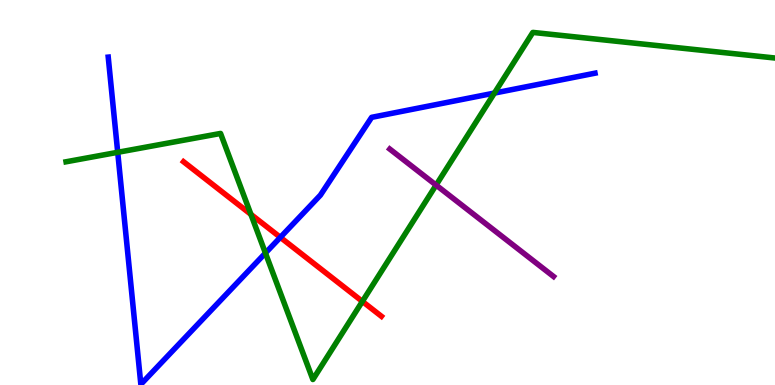[{'lines': ['blue', 'red'], 'intersections': [{'x': 3.62, 'y': 3.84}]}, {'lines': ['green', 'red'], 'intersections': [{'x': 3.24, 'y': 4.43}, {'x': 4.68, 'y': 2.17}]}, {'lines': ['purple', 'red'], 'intersections': []}, {'lines': ['blue', 'green'], 'intersections': [{'x': 1.52, 'y': 6.04}, {'x': 3.42, 'y': 3.43}, {'x': 6.38, 'y': 7.58}]}, {'lines': ['blue', 'purple'], 'intersections': []}, {'lines': ['green', 'purple'], 'intersections': [{'x': 5.63, 'y': 5.19}]}]